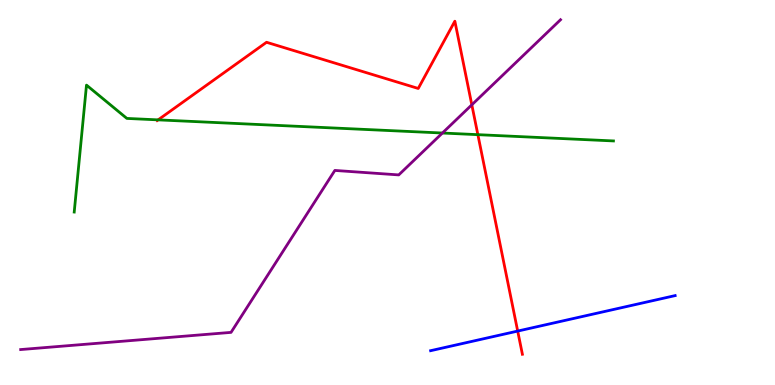[{'lines': ['blue', 'red'], 'intersections': [{'x': 6.68, 'y': 1.4}]}, {'lines': ['green', 'red'], 'intersections': [{'x': 2.04, 'y': 6.89}, {'x': 6.17, 'y': 6.5}]}, {'lines': ['purple', 'red'], 'intersections': [{'x': 6.09, 'y': 7.28}]}, {'lines': ['blue', 'green'], 'intersections': []}, {'lines': ['blue', 'purple'], 'intersections': []}, {'lines': ['green', 'purple'], 'intersections': [{'x': 5.71, 'y': 6.54}]}]